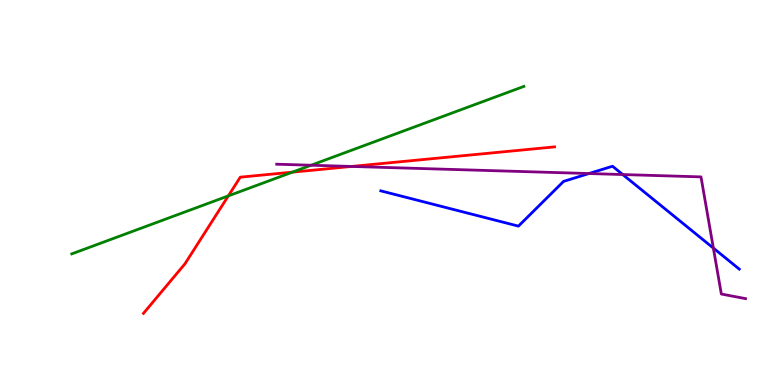[{'lines': ['blue', 'red'], 'intersections': []}, {'lines': ['green', 'red'], 'intersections': [{'x': 2.95, 'y': 4.91}, {'x': 3.77, 'y': 5.53}]}, {'lines': ['purple', 'red'], 'intersections': [{'x': 4.54, 'y': 5.68}]}, {'lines': ['blue', 'green'], 'intersections': []}, {'lines': ['blue', 'purple'], 'intersections': [{'x': 7.6, 'y': 5.49}, {'x': 8.04, 'y': 5.47}, {'x': 9.2, 'y': 3.56}]}, {'lines': ['green', 'purple'], 'intersections': [{'x': 4.01, 'y': 5.71}]}]